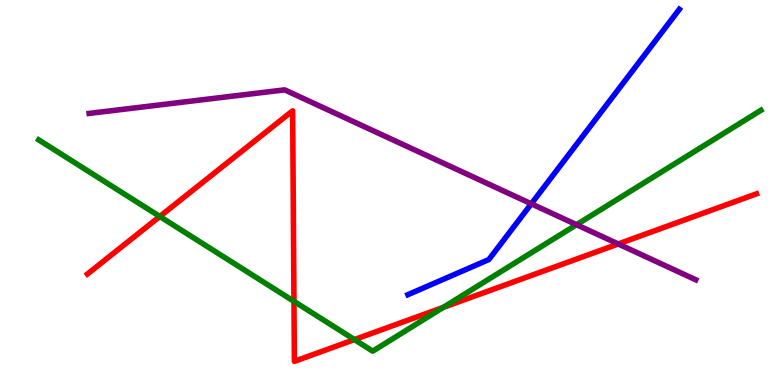[{'lines': ['blue', 'red'], 'intersections': []}, {'lines': ['green', 'red'], 'intersections': [{'x': 2.06, 'y': 4.38}, {'x': 3.79, 'y': 2.17}, {'x': 4.57, 'y': 1.18}, {'x': 5.72, 'y': 2.02}]}, {'lines': ['purple', 'red'], 'intersections': [{'x': 7.98, 'y': 3.66}]}, {'lines': ['blue', 'green'], 'intersections': []}, {'lines': ['blue', 'purple'], 'intersections': [{'x': 6.86, 'y': 4.71}]}, {'lines': ['green', 'purple'], 'intersections': [{'x': 7.44, 'y': 4.16}]}]